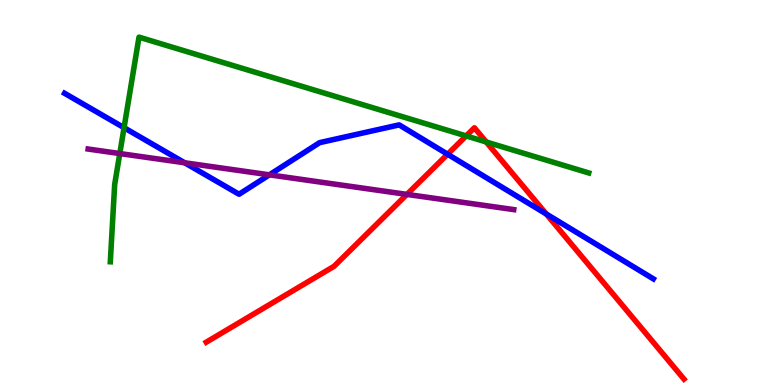[{'lines': ['blue', 'red'], 'intersections': [{'x': 5.78, 'y': 5.99}, {'x': 7.05, 'y': 4.44}]}, {'lines': ['green', 'red'], 'intersections': [{'x': 6.01, 'y': 6.47}, {'x': 6.27, 'y': 6.31}]}, {'lines': ['purple', 'red'], 'intersections': [{'x': 5.25, 'y': 4.95}]}, {'lines': ['blue', 'green'], 'intersections': [{'x': 1.6, 'y': 6.68}]}, {'lines': ['blue', 'purple'], 'intersections': [{'x': 2.38, 'y': 5.77}, {'x': 3.48, 'y': 5.46}]}, {'lines': ['green', 'purple'], 'intersections': [{'x': 1.55, 'y': 6.01}]}]